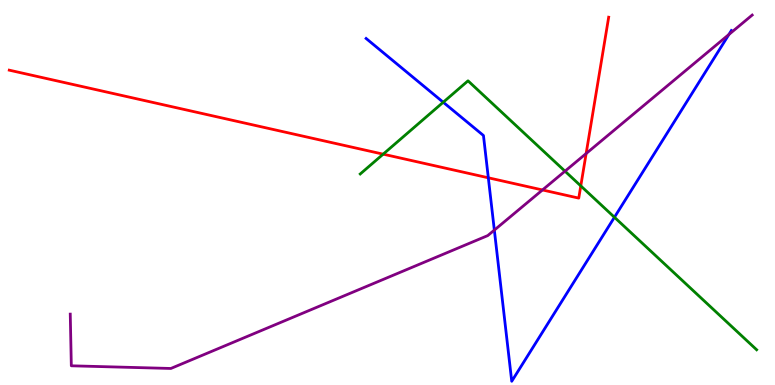[{'lines': ['blue', 'red'], 'intersections': [{'x': 6.3, 'y': 5.38}]}, {'lines': ['green', 'red'], 'intersections': [{'x': 4.94, 'y': 6.0}, {'x': 7.49, 'y': 5.17}]}, {'lines': ['purple', 'red'], 'intersections': [{'x': 7.0, 'y': 5.07}, {'x': 7.56, 'y': 6.01}]}, {'lines': ['blue', 'green'], 'intersections': [{'x': 5.72, 'y': 7.34}, {'x': 7.93, 'y': 4.36}]}, {'lines': ['blue', 'purple'], 'intersections': [{'x': 6.38, 'y': 4.02}, {'x': 9.41, 'y': 9.1}]}, {'lines': ['green', 'purple'], 'intersections': [{'x': 7.29, 'y': 5.55}]}]